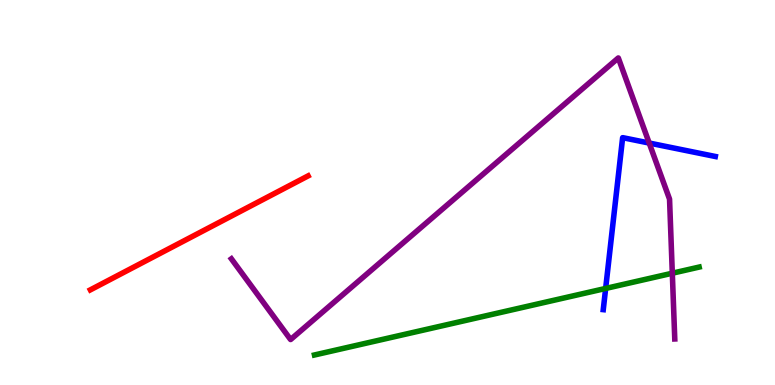[{'lines': ['blue', 'red'], 'intersections': []}, {'lines': ['green', 'red'], 'intersections': []}, {'lines': ['purple', 'red'], 'intersections': []}, {'lines': ['blue', 'green'], 'intersections': [{'x': 7.81, 'y': 2.51}]}, {'lines': ['blue', 'purple'], 'intersections': [{'x': 8.38, 'y': 6.28}]}, {'lines': ['green', 'purple'], 'intersections': [{'x': 8.67, 'y': 2.9}]}]